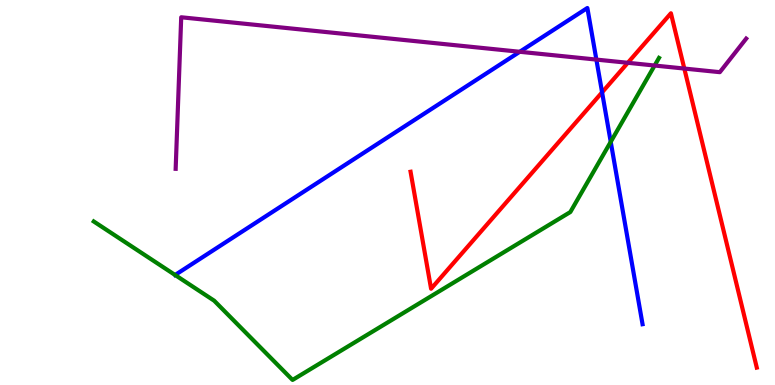[{'lines': ['blue', 'red'], 'intersections': [{'x': 7.77, 'y': 7.6}]}, {'lines': ['green', 'red'], 'intersections': []}, {'lines': ['purple', 'red'], 'intersections': [{'x': 8.1, 'y': 8.37}, {'x': 8.83, 'y': 8.22}]}, {'lines': ['blue', 'green'], 'intersections': [{'x': 2.26, 'y': 2.86}, {'x': 7.88, 'y': 6.32}]}, {'lines': ['blue', 'purple'], 'intersections': [{'x': 6.71, 'y': 8.66}, {'x': 7.7, 'y': 8.45}]}, {'lines': ['green', 'purple'], 'intersections': [{'x': 8.45, 'y': 8.3}]}]